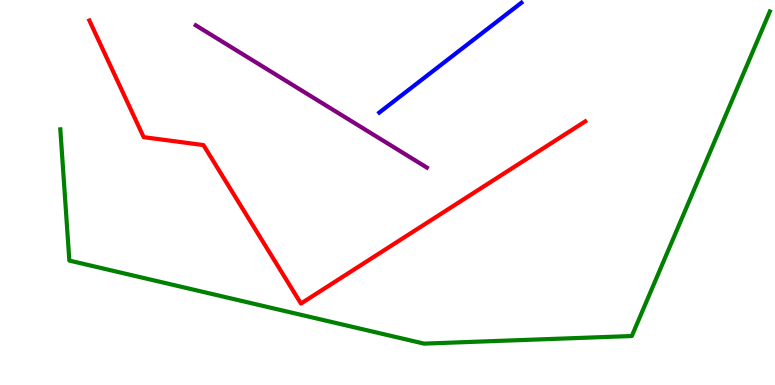[{'lines': ['blue', 'red'], 'intersections': []}, {'lines': ['green', 'red'], 'intersections': []}, {'lines': ['purple', 'red'], 'intersections': []}, {'lines': ['blue', 'green'], 'intersections': []}, {'lines': ['blue', 'purple'], 'intersections': []}, {'lines': ['green', 'purple'], 'intersections': []}]